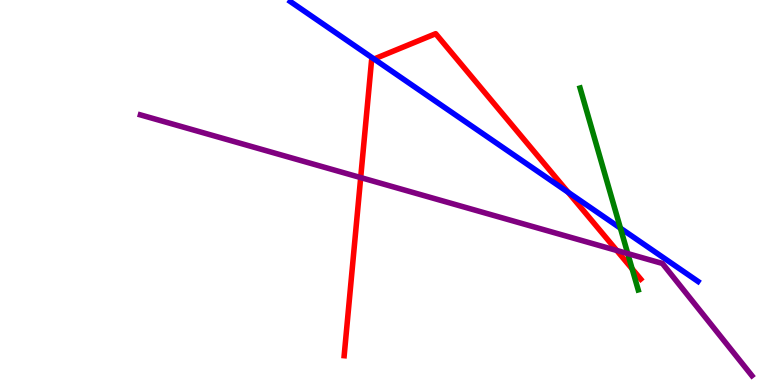[{'lines': ['blue', 'red'], 'intersections': [{'x': 4.83, 'y': 8.47}, {'x': 7.33, 'y': 5.01}]}, {'lines': ['green', 'red'], 'intersections': [{'x': 8.16, 'y': 3.01}]}, {'lines': ['purple', 'red'], 'intersections': [{'x': 4.65, 'y': 5.39}, {'x': 7.96, 'y': 3.49}]}, {'lines': ['blue', 'green'], 'intersections': [{'x': 8.01, 'y': 4.07}]}, {'lines': ['blue', 'purple'], 'intersections': []}, {'lines': ['green', 'purple'], 'intersections': [{'x': 8.1, 'y': 3.41}]}]